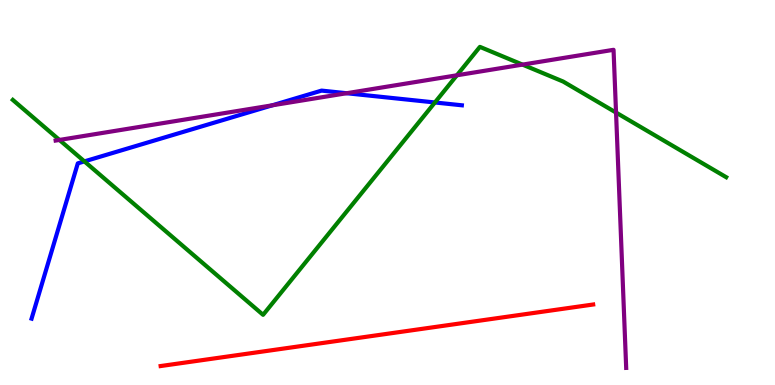[{'lines': ['blue', 'red'], 'intersections': []}, {'lines': ['green', 'red'], 'intersections': []}, {'lines': ['purple', 'red'], 'intersections': []}, {'lines': ['blue', 'green'], 'intersections': [{'x': 1.09, 'y': 5.81}, {'x': 5.61, 'y': 7.34}]}, {'lines': ['blue', 'purple'], 'intersections': [{'x': 3.51, 'y': 7.26}, {'x': 4.47, 'y': 7.58}]}, {'lines': ['green', 'purple'], 'intersections': [{'x': 0.767, 'y': 6.37}, {'x': 5.9, 'y': 8.04}, {'x': 6.74, 'y': 8.32}, {'x': 7.95, 'y': 7.08}]}]